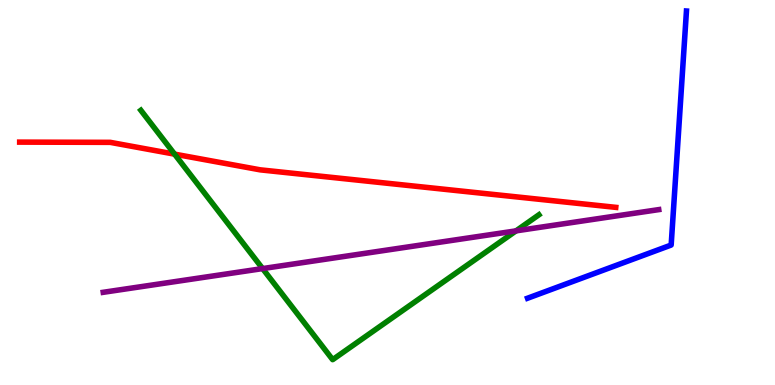[{'lines': ['blue', 'red'], 'intersections': []}, {'lines': ['green', 'red'], 'intersections': [{'x': 2.25, 'y': 6.0}]}, {'lines': ['purple', 'red'], 'intersections': []}, {'lines': ['blue', 'green'], 'intersections': []}, {'lines': ['blue', 'purple'], 'intersections': []}, {'lines': ['green', 'purple'], 'intersections': [{'x': 3.39, 'y': 3.02}, {'x': 6.66, 'y': 4.0}]}]